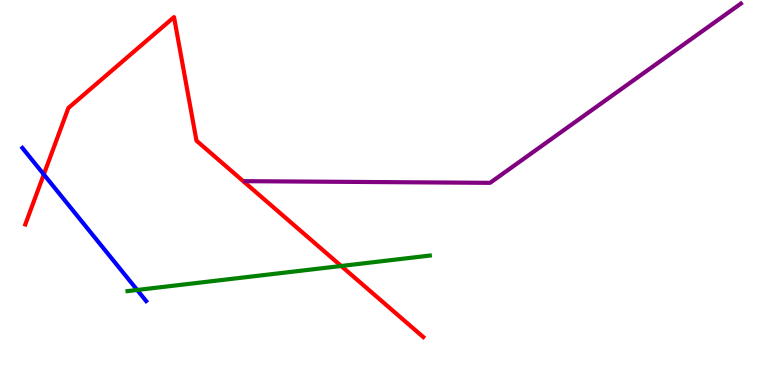[{'lines': ['blue', 'red'], 'intersections': [{'x': 0.565, 'y': 5.47}]}, {'lines': ['green', 'red'], 'intersections': [{'x': 4.4, 'y': 3.09}]}, {'lines': ['purple', 'red'], 'intersections': []}, {'lines': ['blue', 'green'], 'intersections': [{'x': 1.77, 'y': 2.47}]}, {'lines': ['blue', 'purple'], 'intersections': []}, {'lines': ['green', 'purple'], 'intersections': []}]